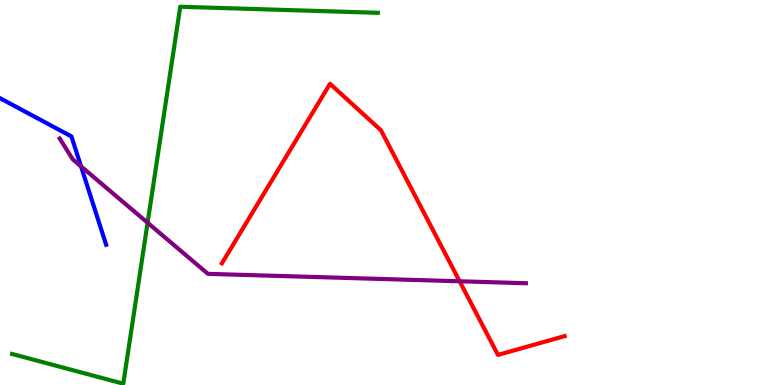[{'lines': ['blue', 'red'], 'intersections': []}, {'lines': ['green', 'red'], 'intersections': []}, {'lines': ['purple', 'red'], 'intersections': [{'x': 5.93, 'y': 2.69}]}, {'lines': ['blue', 'green'], 'intersections': []}, {'lines': ['blue', 'purple'], 'intersections': [{'x': 1.05, 'y': 5.68}]}, {'lines': ['green', 'purple'], 'intersections': [{'x': 1.9, 'y': 4.21}]}]